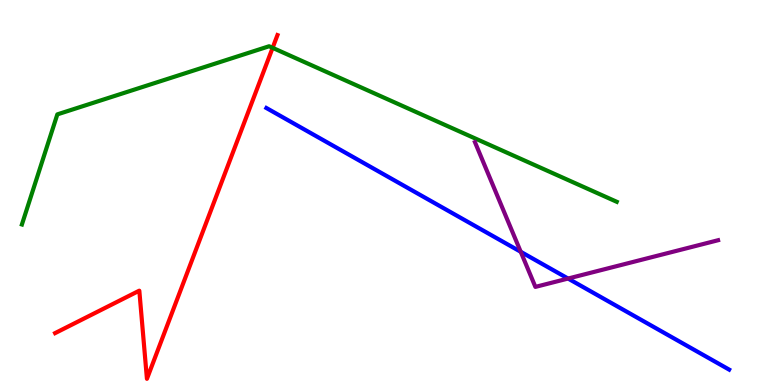[{'lines': ['blue', 'red'], 'intersections': []}, {'lines': ['green', 'red'], 'intersections': [{'x': 3.52, 'y': 8.76}]}, {'lines': ['purple', 'red'], 'intersections': []}, {'lines': ['blue', 'green'], 'intersections': []}, {'lines': ['blue', 'purple'], 'intersections': [{'x': 6.72, 'y': 3.46}, {'x': 7.33, 'y': 2.76}]}, {'lines': ['green', 'purple'], 'intersections': []}]